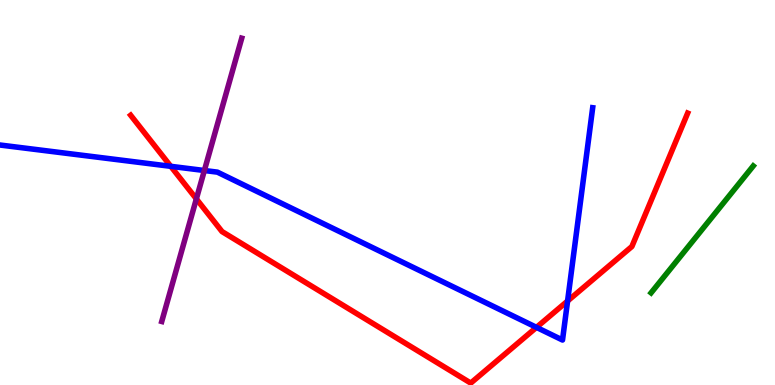[{'lines': ['blue', 'red'], 'intersections': [{'x': 2.2, 'y': 5.68}, {'x': 6.92, 'y': 1.5}, {'x': 7.32, 'y': 2.18}]}, {'lines': ['green', 'red'], 'intersections': []}, {'lines': ['purple', 'red'], 'intersections': [{'x': 2.53, 'y': 4.83}]}, {'lines': ['blue', 'green'], 'intersections': []}, {'lines': ['blue', 'purple'], 'intersections': [{'x': 2.64, 'y': 5.57}]}, {'lines': ['green', 'purple'], 'intersections': []}]